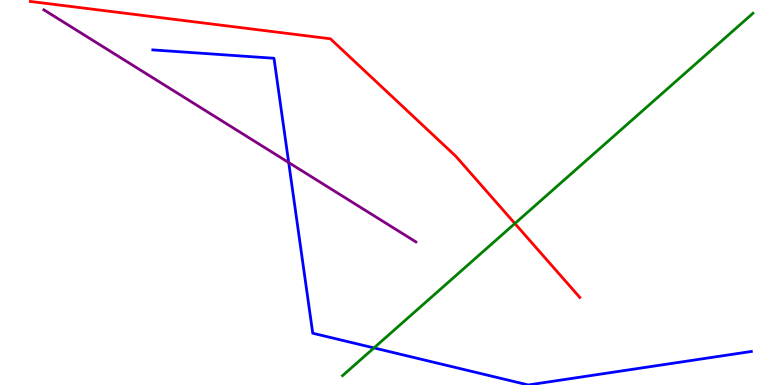[{'lines': ['blue', 'red'], 'intersections': []}, {'lines': ['green', 'red'], 'intersections': [{'x': 6.64, 'y': 4.19}]}, {'lines': ['purple', 'red'], 'intersections': []}, {'lines': ['blue', 'green'], 'intersections': [{'x': 4.83, 'y': 0.963}]}, {'lines': ['blue', 'purple'], 'intersections': [{'x': 3.72, 'y': 5.78}]}, {'lines': ['green', 'purple'], 'intersections': []}]